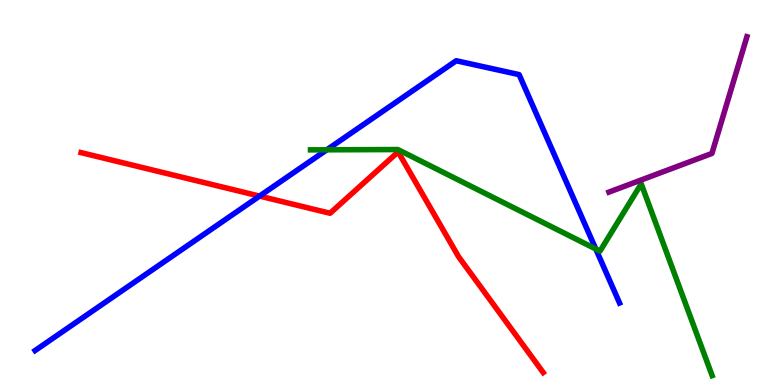[{'lines': ['blue', 'red'], 'intersections': [{'x': 3.35, 'y': 4.91}]}, {'lines': ['green', 'red'], 'intersections': []}, {'lines': ['purple', 'red'], 'intersections': []}, {'lines': ['blue', 'green'], 'intersections': [{'x': 4.22, 'y': 6.11}, {'x': 7.69, 'y': 3.53}]}, {'lines': ['blue', 'purple'], 'intersections': []}, {'lines': ['green', 'purple'], 'intersections': []}]